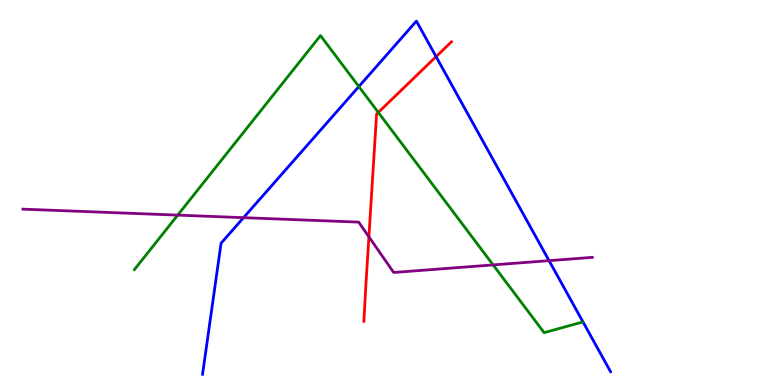[{'lines': ['blue', 'red'], 'intersections': [{'x': 5.63, 'y': 8.53}]}, {'lines': ['green', 'red'], 'intersections': [{'x': 4.88, 'y': 7.08}]}, {'lines': ['purple', 'red'], 'intersections': [{'x': 4.76, 'y': 3.85}]}, {'lines': ['blue', 'green'], 'intersections': [{'x': 4.63, 'y': 7.75}]}, {'lines': ['blue', 'purple'], 'intersections': [{'x': 3.14, 'y': 4.35}, {'x': 7.08, 'y': 3.23}]}, {'lines': ['green', 'purple'], 'intersections': [{'x': 2.29, 'y': 4.41}, {'x': 6.36, 'y': 3.12}]}]